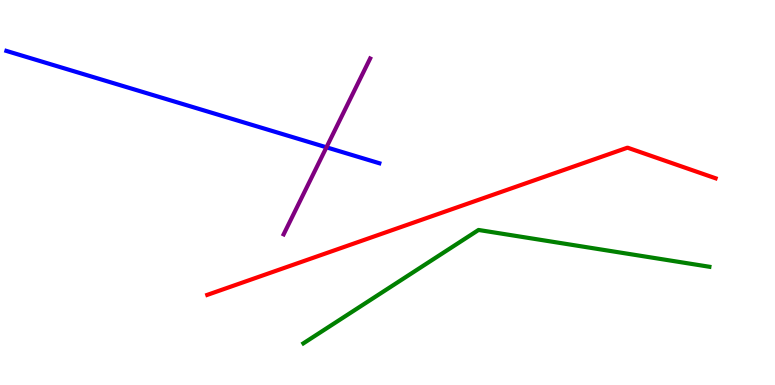[{'lines': ['blue', 'red'], 'intersections': []}, {'lines': ['green', 'red'], 'intersections': []}, {'lines': ['purple', 'red'], 'intersections': []}, {'lines': ['blue', 'green'], 'intersections': []}, {'lines': ['blue', 'purple'], 'intersections': [{'x': 4.21, 'y': 6.17}]}, {'lines': ['green', 'purple'], 'intersections': []}]